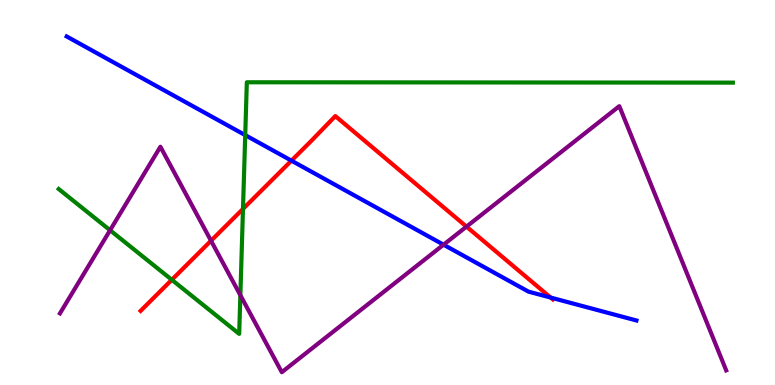[{'lines': ['blue', 'red'], 'intersections': [{'x': 3.76, 'y': 5.83}, {'x': 7.1, 'y': 2.27}]}, {'lines': ['green', 'red'], 'intersections': [{'x': 2.22, 'y': 2.73}, {'x': 3.14, 'y': 4.57}]}, {'lines': ['purple', 'red'], 'intersections': [{'x': 2.72, 'y': 3.75}, {'x': 6.02, 'y': 4.11}]}, {'lines': ['blue', 'green'], 'intersections': [{'x': 3.16, 'y': 6.49}]}, {'lines': ['blue', 'purple'], 'intersections': [{'x': 5.72, 'y': 3.64}]}, {'lines': ['green', 'purple'], 'intersections': [{'x': 1.42, 'y': 4.02}, {'x': 3.1, 'y': 2.33}]}]